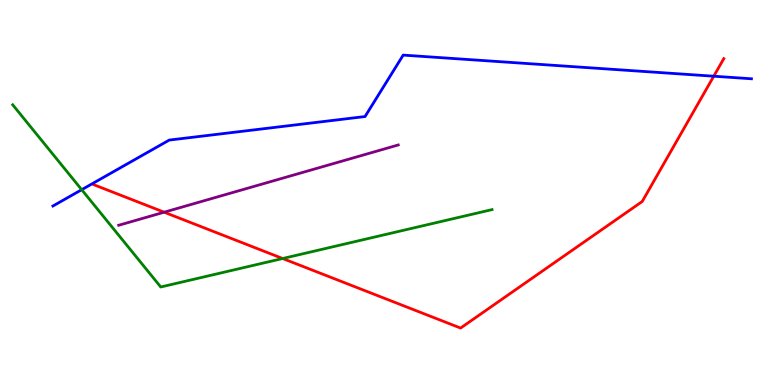[{'lines': ['blue', 'red'], 'intersections': [{'x': 9.21, 'y': 8.02}]}, {'lines': ['green', 'red'], 'intersections': [{'x': 3.65, 'y': 3.29}]}, {'lines': ['purple', 'red'], 'intersections': [{'x': 2.12, 'y': 4.49}]}, {'lines': ['blue', 'green'], 'intersections': [{'x': 1.05, 'y': 5.07}]}, {'lines': ['blue', 'purple'], 'intersections': []}, {'lines': ['green', 'purple'], 'intersections': []}]